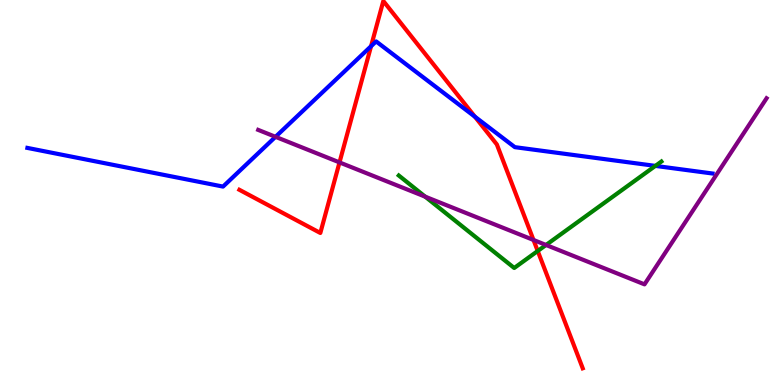[{'lines': ['blue', 'red'], 'intersections': [{'x': 4.79, 'y': 8.8}, {'x': 6.13, 'y': 6.97}]}, {'lines': ['green', 'red'], 'intersections': [{'x': 6.94, 'y': 3.48}]}, {'lines': ['purple', 'red'], 'intersections': [{'x': 4.38, 'y': 5.78}, {'x': 6.88, 'y': 3.77}]}, {'lines': ['blue', 'green'], 'intersections': [{'x': 8.46, 'y': 5.69}]}, {'lines': ['blue', 'purple'], 'intersections': [{'x': 3.55, 'y': 6.45}]}, {'lines': ['green', 'purple'], 'intersections': [{'x': 5.49, 'y': 4.89}, {'x': 7.05, 'y': 3.64}]}]